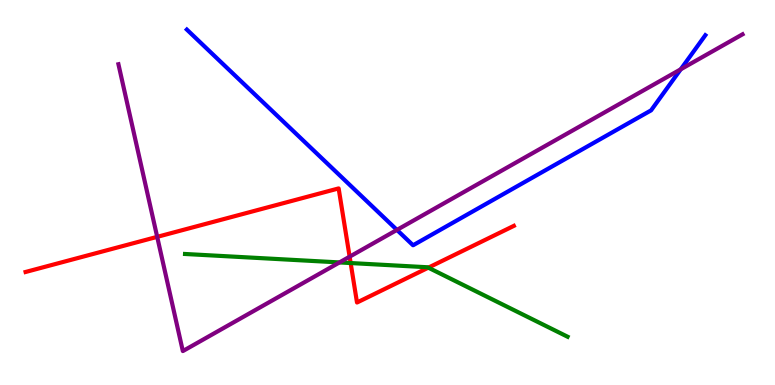[{'lines': ['blue', 'red'], 'intersections': []}, {'lines': ['green', 'red'], 'intersections': [{'x': 4.52, 'y': 3.17}, {'x': 5.53, 'y': 3.05}]}, {'lines': ['purple', 'red'], 'intersections': [{'x': 2.03, 'y': 3.85}, {'x': 4.51, 'y': 3.33}]}, {'lines': ['blue', 'green'], 'intersections': []}, {'lines': ['blue', 'purple'], 'intersections': [{'x': 5.12, 'y': 4.03}, {'x': 8.78, 'y': 8.2}]}, {'lines': ['green', 'purple'], 'intersections': [{'x': 4.38, 'y': 3.18}]}]